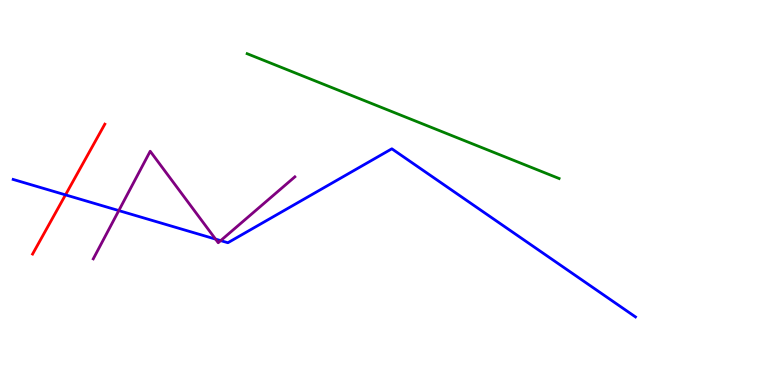[{'lines': ['blue', 'red'], 'intersections': [{'x': 0.845, 'y': 4.94}]}, {'lines': ['green', 'red'], 'intersections': []}, {'lines': ['purple', 'red'], 'intersections': []}, {'lines': ['blue', 'green'], 'intersections': []}, {'lines': ['blue', 'purple'], 'intersections': [{'x': 1.53, 'y': 4.53}, {'x': 2.78, 'y': 3.79}, {'x': 2.85, 'y': 3.75}]}, {'lines': ['green', 'purple'], 'intersections': []}]